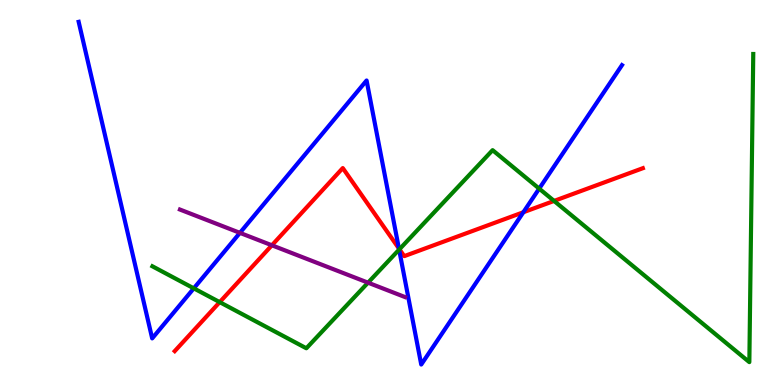[{'lines': ['blue', 'red'], 'intersections': [{'x': 5.15, 'y': 3.55}, {'x': 6.75, 'y': 4.49}]}, {'lines': ['green', 'red'], 'intersections': [{'x': 2.83, 'y': 2.15}, {'x': 5.15, 'y': 3.53}, {'x': 7.15, 'y': 4.78}]}, {'lines': ['purple', 'red'], 'intersections': [{'x': 3.51, 'y': 3.63}]}, {'lines': ['blue', 'green'], 'intersections': [{'x': 2.5, 'y': 2.51}, {'x': 5.15, 'y': 3.52}, {'x': 6.96, 'y': 5.1}]}, {'lines': ['blue', 'purple'], 'intersections': [{'x': 3.1, 'y': 3.95}]}, {'lines': ['green', 'purple'], 'intersections': [{'x': 4.75, 'y': 2.66}]}]